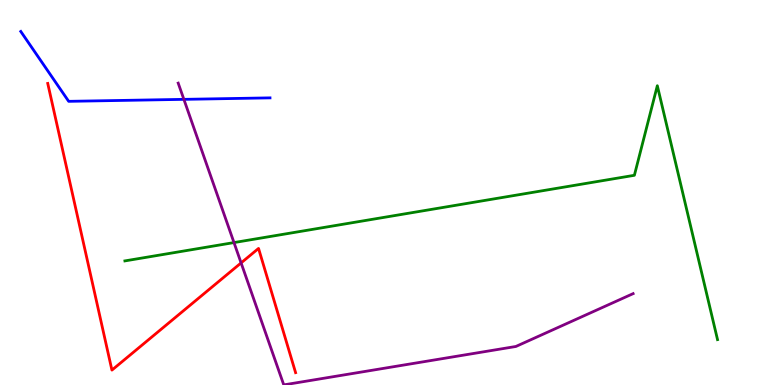[{'lines': ['blue', 'red'], 'intersections': []}, {'lines': ['green', 'red'], 'intersections': []}, {'lines': ['purple', 'red'], 'intersections': [{'x': 3.11, 'y': 3.17}]}, {'lines': ['blue', 'green'], 'intersections': []}, {'lines': ['blue', 'purple'], 'intersections': [{'x': 2.37, 'y': 7.42}]}, {'lines': ['green', 'purple'], 'intersections': [{'x': 3.02, 'y': 3.7}]}]